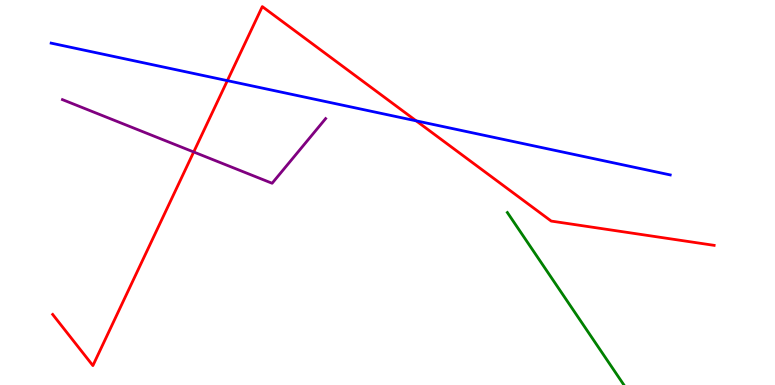[{'lines': ['blue', 'red'], 'intersections': [{'x': 2.93, 'y': 7.91}, {'x': 5.37, 'y': 6.86}]}, {'lines': ['green', 'red'], 'intersections': []}, {'lines': ['purple', 'red'], 'intersections': [{'x': 2.5, 'y': 6.05}]}, {'lines': ['blue', 'green'], 'intersections': []}, {'lines': ['blue', 'purple'], 'intersections': []}, {'lines': ['green', 'purple'], 'intersections': []}]